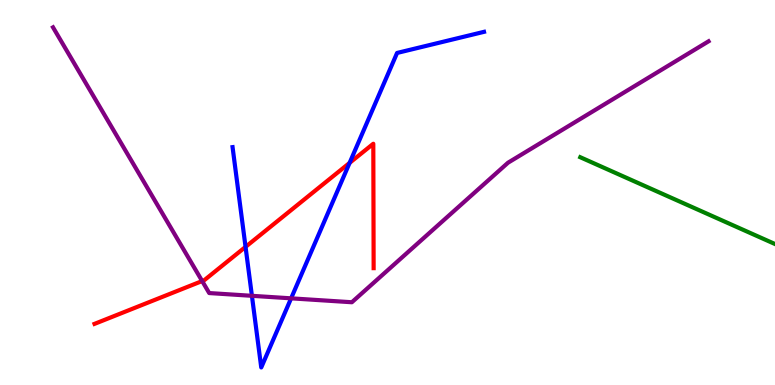[{'lines': ['blue', 'red'], 'intersections': [{'x': 3.17, 'y': 3.59}, {'x': 4.51, 'y': 5.77}]}, {'lines': ['green', 'red'], 'intersections': []}, {'lines': ['purple', 'red'], 'intersections': [{'x': 2.61, 'y': 2.7}]}, {'lines': ['blue', 'green'], 'intersections': []}, {'lines': ['blue', 'purple'], 'intersections': [{'x': 3.25, 'y': 2.32}, {'x': 3.76, 'y': 2.25}]}, {'lines': ['green', 'purple'], 'intersections': []}]